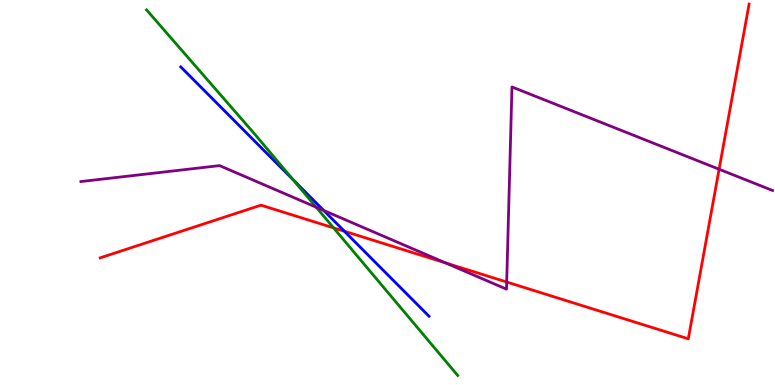[{'lines': ['blue', 'red'], 'intersections': [{'x': 4.44, 'y': 3.99}]}, {'lines': ['green', 'red'], 'intersections': [{'x': 4.3, 'y': 4.08}]}, {'lines': ['purple', 'red'], 'intersections': [{'x': 5.75, 'y': 3.17}, {'x': 6.54, 'y': 2.67}, {'x': 9.28, 'y': 5.6}]}, {'lines': ['blue', 'green'], 'intersections': [{'x': 3.78, 'y': 5.33}]}, {'lines': ['blue', 'purple'], 'intersections': [{'x': 4.18, 'y': 4.53}]}, {'lines': ['green', 'purple'], 'intersections': [{'x': 4.08, 'y': 4.62}]}]